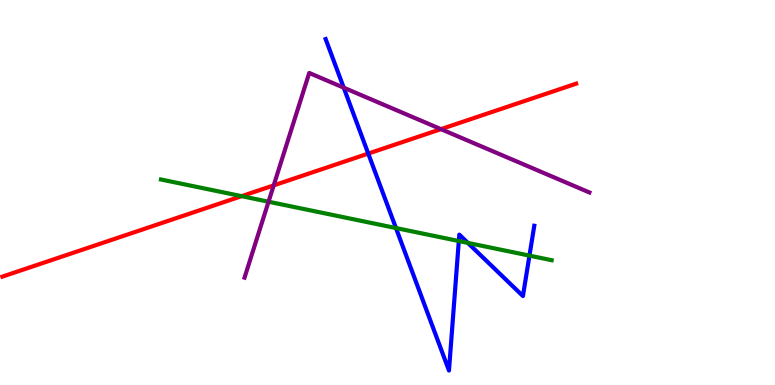[{'lines': ['blue', 'red'], 'intersections': [{'x': 4.75, 'y': 6.01}]}, {'lines': ['green', 'red'], 'intersections': [{'x': 3.12, 'y': 4.9}]}, {'lines': ['purple', 'red'], 'intersections': [{'x': 3.53, 'y': 5.19}, {'x': 5.69, 'y': 6.65}]}, {'lines': ['blue', 'green'], 'intersections': [{'x': 5.11, 'y': 4.08}, {'x': 5.92, 'y': 3.74}, {'x': 6.04, 'y': 3.69}, {'x': 6.83, 'y': 3.36}]}, {'lines': ['blue', 'purple'], 'intersections': [{'x': 4.44, 'y': 7.72}]}, {'lines': ['green', 'purple'], 'intersections': [{'x': 3.46, 'y': 4.76}]}]